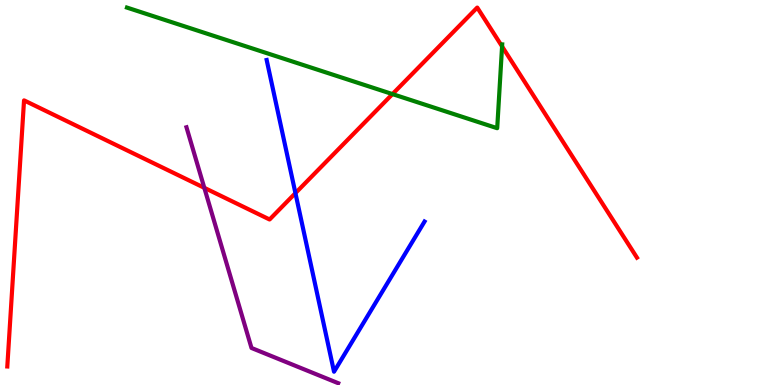[{'lines': ['blue', 'red'], 'intersections': [{'x': 3.81, 'y': 4.98}]}, {'lines': ['green', 'red'], 'intersections': [{'x': 5.06, 'y': 7.56}, {'x': 6.48, 'y': 8.79}]}, {'lines': ['purple', 'red'], 'intersections': [{'x': 2.64, 'y': 5.12}]}, {'lines': ['blue', 'green'], 'intersections': []}, {'lines': ['blue', 'purple'], 'intersections': []}, {'lines': ['green', 'purple'], 'intersections': []}]